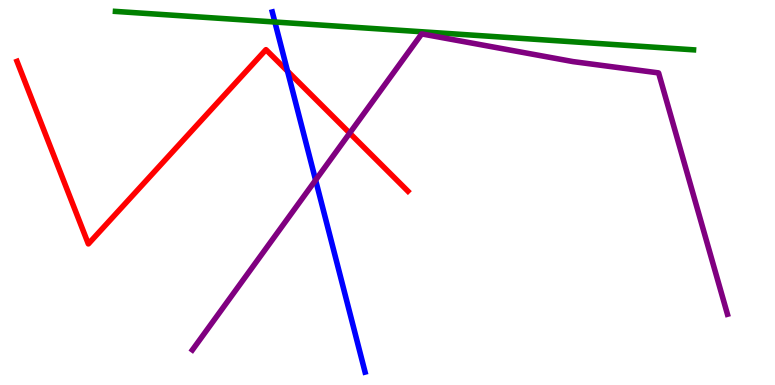[{'lines': ['blue', 'red'], 'intersections': [{'x': 3.71, 'y': 8.15}]}, {'lines': ['green', 'red'], 'intersections': []}, {'lines': ['purple', 'red'], 'intersections': [{'x': 4.51, 'y': 6.54}]}, {'lines': ['blue', 'green'], 'intersections': [{'x': 3.55, 'y': 9.43}]}, {'lines': ['blue', 'purple'], 'intersections': [{'x': 4.07, 'y': 5.32}]}, {'lines': ['green', 'purple'], 'intersections': []}]